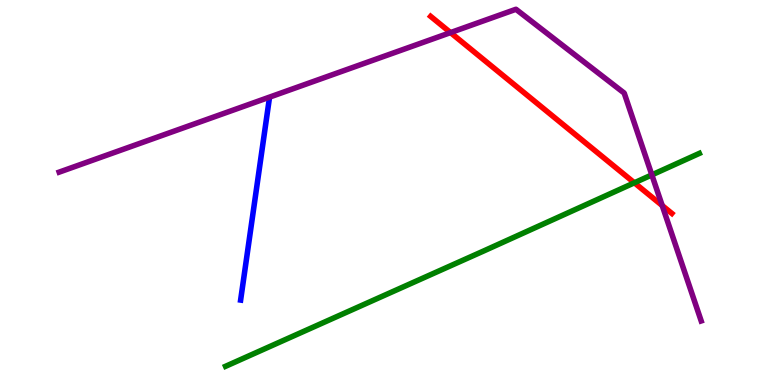[{'lines': ['blue', 'red'], 'intersections': []}, {'lines': ['green', 'red'], 'intersections': [{'x': 8.19, 'y': 5.25}]}, {'lines': ['purple', 'red'], 'intersections': [{'x': 5.81, 'y': 9.15}, {'x': 8.54, 'y': 4.66}]}, {'lines': ['blue', 'green'], 'intersections': []}, {'lines': ['blue', 'purple'], 'intersections': []}, {'lines': ['green', 'purple'], 'intersections': [{'x': 8.41, 'y': 5.46}]}]